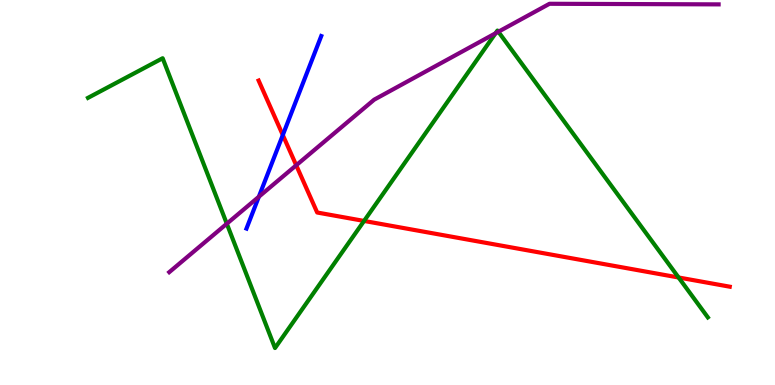[{'lines': ['blue', 'red'], 'intersections': [{'x': 3.65, 'y': 6.49}]}, {'lines': ['green', 'red'], 'intersections': [{'x': 4.7, 'y': 4.26}, {'x': 8.76, 'y': 2.79}]}, {'lines': ['purple', 'red'], 'intersections': [{'x': 3.82, 'y': 5.71}]}, {'lines': ['blue', 'green'], 'intersections': []}, {'lines': ['blue', 'purple'], 'intersections': [{'x': 3.34, 'y': 4.89}]}, {'lines': ['green', 'purple'], 'intersections': [{'x': 2.93, 'y': 4.19}, {'x': 6.39, 'y': 9.14}, {'x': 6.43, 'y': 9.18}]}]